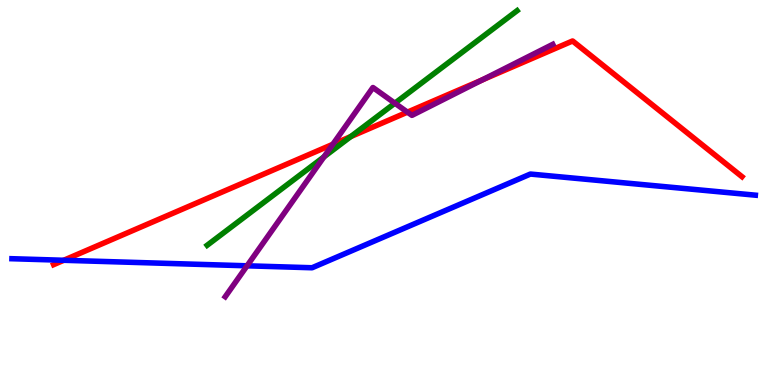[{'lines': ['blue', 'red'], 'intersections': [{'x': 0.822, 'y': 3.24}]}, {'lines': ['green', 'red'], 'intersections': [{'x': 4.53, 'y': 6.45}]}, {'lines': ['purple', 'red'], 'intersections': [{'x': 4.29, 'y': 6.25}, {'x': 5.26, 'y': 7.09}, {'x': 6.22, 'y': 7.93}]}, {'lines': ['blue', 'green'], 'intersections': []}, {'lines': ['blue', 'purple'], 'intersections': [{'x': 3.19, 'y': 3.1}]}, {'lines': ['green', 'purple'], 'intersections': [{'x': 4.18, 'y': 5.93}, {'x': 5.1, 'y': 7.32}]}]